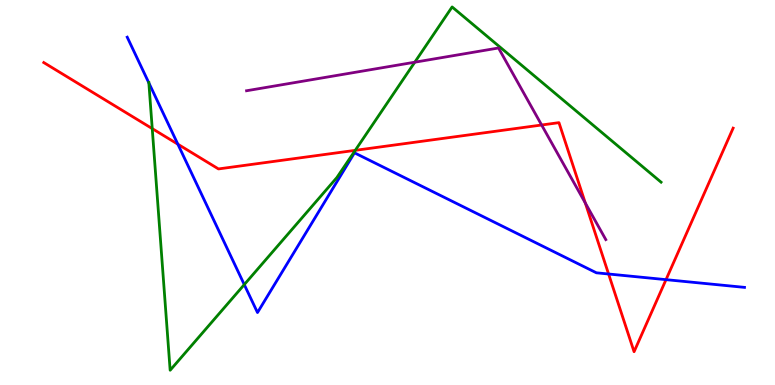[{'lines': ['blue', 'red'], 'intersections': [{'x': 2.29, 'y': 6.25}, {'x': 7.85, 'y': 2.88}, {'x': 8.59, 'y': 2.74}]}, {'lines': ['green', 'red'], 'intersections': [{'x': 1.96, 'y': 6.66}, {'x': 4.58, 'y': 6.1}]}, {'lines': ['purple', 'red'], 'intersections': [{'x': 6.99, 'y': 6.75}, {'x': 7.55, 'y': 4.73}]}, {'lines': ['blue', 'green'], 'intersections': [{'x': 1.92, 'y': 7.85}, {'x': 3.15, 'y': 2.61}]}, {'lines': ['blue', 'purple'], 'intersections': []}, {'lines': ['green', 'purple'], 'intersections': [{'x': 5.35, 'y': 8.38}]}]